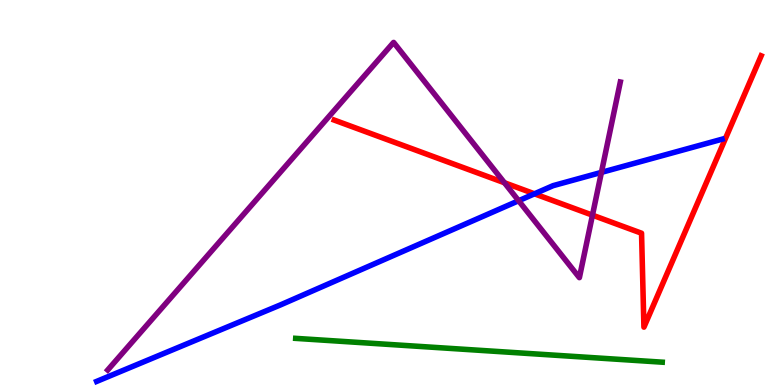[{'lines': ['blue', 'red'], 'intersections': [{'x': 6.9, 'y': 4.97}]}, {'lines': ['green', 'red'], 'intersections': []}, {'lines': ['purple', 'red'], 'intersections': [{'x': 6.51, 'y': 5.25}, {'x': 7.64, 'y': 4.41}]}, {'lines': ['blue', 'green'], 'intersections': []}, {'lines': ['blue', 'purple'], 'intersections': [{'x': 6.69, 'y': 4.79}, {'x': 7.76, 'y': 5.52}]}, {'lines': ['green', 'purple'], 'intersections': []}]